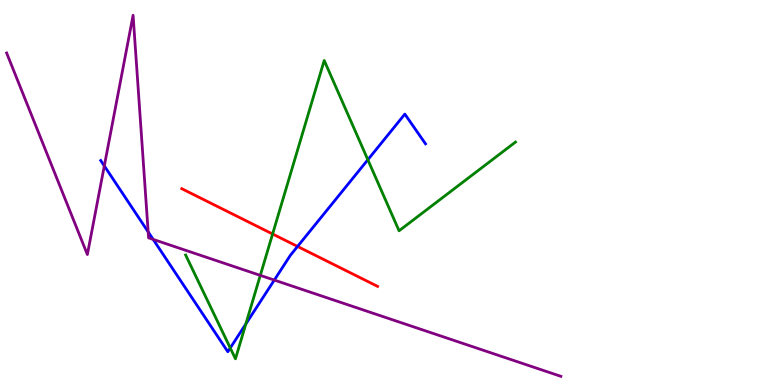[{'lines': ['blue', 'red'], 'intersections': [{'x': 3.84, 'y': 3.6}]}, {'lines': ['green', 'red'], 'intersections': [{'x': 3.52, 'y': 3.92}]}, {'lines': ['purple', 'red'], 'intersections': []}, {'lines': ['blue', 'green'], 'intersections': [{'x': 2.97, 'y': 0.962}, {'x': 3.17, 'y': 1.59}, {'x': 4.75, 'y': 5.85}]}, {'lines': ['blue', 'purple'], 'intersections': [{'x': 1.35, 'y': 5.69}, {'x': 1.91, 'y': 3.98}, {'x': 1.98, 'y': 3.78}, {'x': 3.54, 'y': 2.73}]}, {'lines': ['green', 'purple'], 'intersections': [{'x': 3.36, 'y': 2.85}]}]